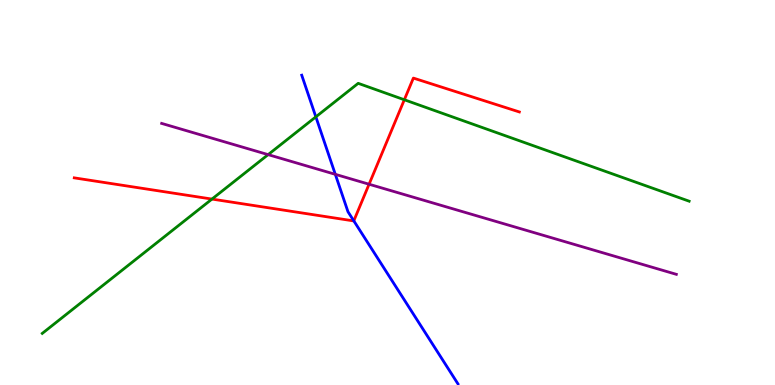[{'lines': ['blue', 'red'], 'intersections': [{'x': 4.57, 'y': 4.26}]}, {'lines': ['green', 'red'], 'intersections': [{'x': 2.74, 'y': 4.83}, {'x': 5.22, 'y': 7.41}]}, {'lines': ['purple', 'red'], 'intersections': [{'x': 4.76, 'y': 5.21}]}, {'lines': ['blue', 'green'], 'intersections': [{'x': 4.08, 'y': 6.96}]}, {'lines': ['blue', 'purple'], 'intersections': [{'x': 4.33, 'y': 5.47}]}, {'lines': ['green', 'purple'], 'intersections': [{'x': 3.46, 'y': 5.98}]}]